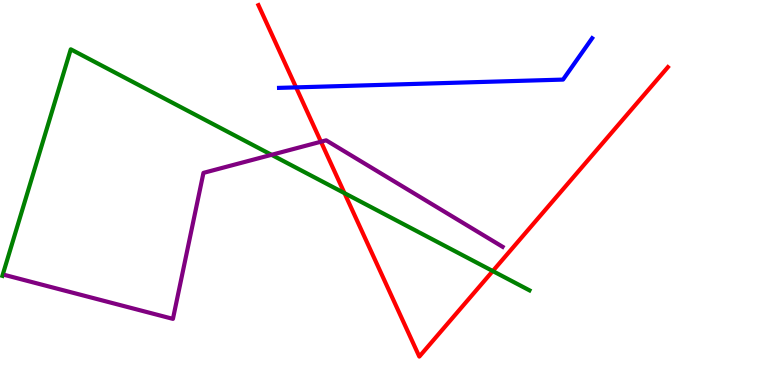[{'lines': ['blue', 'red'], 'intersections': [{'x': 3.82, 'y': 7.73}]}, {'lines': ['green', 'red'], 'intersections': [{'x': 4.44, 'y': 4.98}, {'x': 6.36, 'y': 2.96}]}, {'lines': ['purple', 'red'], 'intersections': [{'x': 4.14, 'y': 6.32}]}, {'lines': ['blue', 'green'], 'intersections': []}, {'lines': ['blue', 'purple'], 'intersections': []}, {'lines': ['green', 'purple'], 'intersections': [{'x': 3.5, 'y': 5.98}]}]